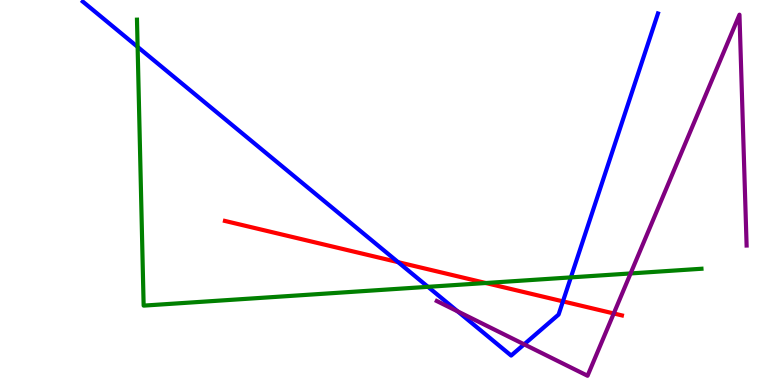[{'lines': ['blue', 'red'], 'intersections': [{'x': 5.14, 'y': 3.19}, {'x': 7.26, 'y': 2.17}]}, {'lines': ['green', 'red'], 'intersections': [{'x': 6.27, 'y': 2.65}]}, {'lines': ['purple', 'red'], 'intersections': [{'x': 7.92, 'y': 1.86}]}, {'lines': ['blue', 'green'], 'intersections': [{'x': 1.78, 'y': 8.78}, {'x': 5.52, 'y': 2.55}, {'x': 7.37, 'y': 2.8}]}, {'lines': ['blue', 'purple'], 'intersections': [{'x': 5.91, 'y': 1.91}, {'x': 6.76, 'y': 1.06}]}, {'lines': ['green', 'purple'], 'intersections': [{'x': 8.14, 'y': 2.9}]}]